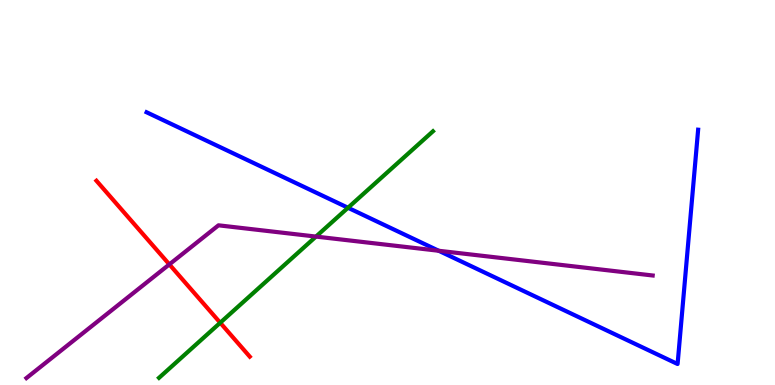[{'lines': ['blue', 'red'], 'intersections': []}, {'lines': ['green', 'red'], 'intersections': [{'x': 2.84, 'y': 1.62}]}, {'lines': ['purple', 'red'], 'intersections': [{'x': 2.19, 'y': 3.13}]}, {'lines': ['blue', 'green'], 'intersections': [{'x': 4.49, 'y': 4.6}]}, {'lines': ['blue', 'purple'], 'intersections': [{'x': 5.66, 'y': 3.49}]}, {'lines': ['green', 'purple'], 'intersections': [{'x': 4.08, 'y': 3.86}]}]